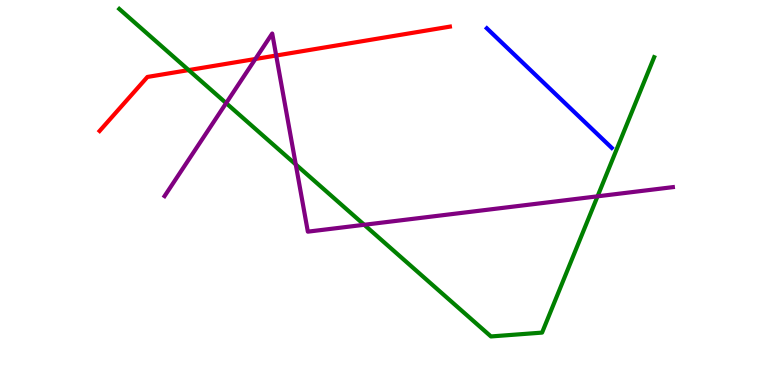[{'lines': ['blue', 'red'], 'intersections': []}, {'lines': ['green', 'red'], 'intersections': [{'x': 2.43, 'y': 8.18}]}, {'lines': ['purple', 'red'], 'intersections': [{'x': 3.29, 'y': 8.47}, {'x': 3.56, 'y': 8.56}]}, {'lines': ['blue', 'green'], 'intersections': []}, {'lines': ['blue', 'purple'], 'intersections': []}, {'lines': ['green', 'purple'], 'intersections': [{'x': 2.92, 'y': 7.32}, {'x': 3.82, 'y': 5.73}, {'x': 4.7, 'y': 4.16}, {'x': 7.71, 'y': 4.9}]}]